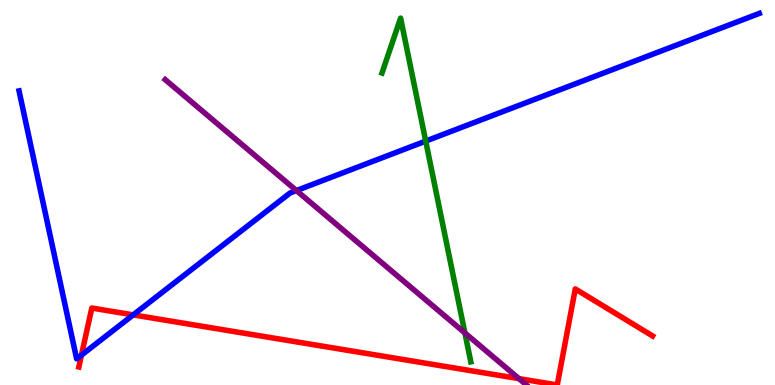[{'lines': ['blue', 'red'], 'intersections': [{'x': 1.05, 'y': 0.777}, {'x': 1.72, 'y': 1.82}]}, {'lines': ['green', 'red'], 'intersections': []}, {'lines': ['purple', 'red'], 'intersections': [{'x': 6.7, 'y': 0.165}]}, {'lines': ['blue', 'green'], 'intersections': [{'x': 5.49, 'y': 6.34}]}, {'lines': ['blue', 'purple'], 'intersections': [{'x': 3.83, 'y': 5.05}]}, {'lines': ['green', 'purple'], 'intersections': [{'x': 6.0, 'y': 1.35}]}]